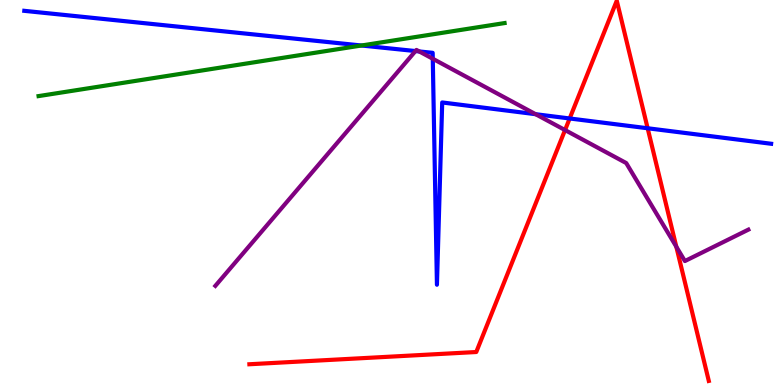[{'lines': ['blue', 'red'], 'intersections': [{'x': 7.35, 'y': 6.92}, {'x': 8.36, 'y': 6.67}]}, {'lines': ['green', 'red'], 'intersections': []}, {'lines': ['purple', 'red'], 'intersections': [{'x': 7.29, 'y': 6.62}, {'x': 8.73, 'y': 3.59}]}, {'lines': ['blue', 'green'], 'intersections': [{'x': 4.66, 'y': 8.82}]}, {'lines': ['blue', 'purple'], 'intersections': [{'x': 5.36, 'y': 8.67}, {'x': 5.41, 'y': 8.66}, {'x': 5.58, 'y': 8.47}, {'x': 6.91, 'y': 7.03}]}, {'lines': ['green', 'purple'], 'intersections': []}]